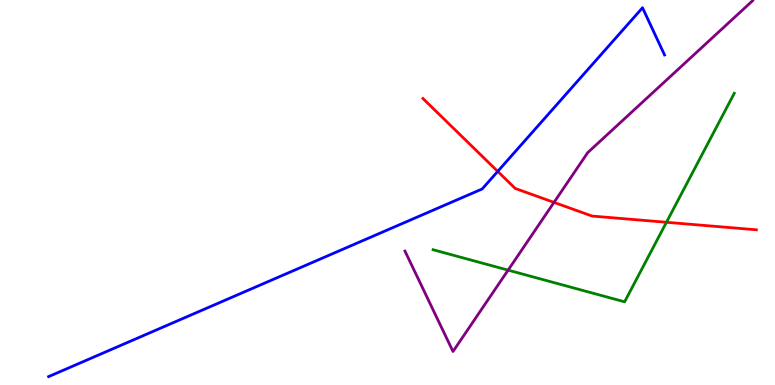[{'lines': ['blue', 'red'], 'intersections': [{'x': 6.42, 'y': 5.55}]}, {'lines': ['green', 'red'], 'intersections': [{'x': 8.6, 'y': 4.23}]}, {'lines': ['purple', 'red'], 'intersections': [{'x': 7.15, 'y': 4.74}]}, {'lines': ['blue', 'green'], 'intersections': []}, {'lines': ['blue', 'purple'], 'intersections': []}, {'lines': ['green', 'purple'], 'intersections': [{'x': 6.56, 'y': 2.98}]}]